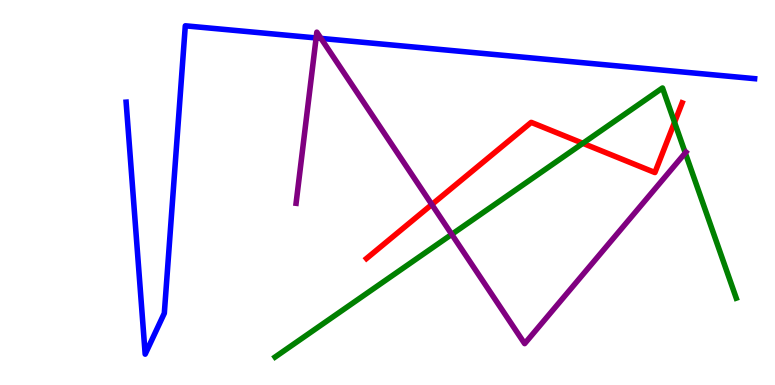[{'lines': ['blue', 'red'], 'intersections': []}, {'lines': ['green', 'red'], 'intersections': [{'x': 7.52, 'y': 6.28}, {'x': 8.7, 'y': 6.82}]}, {'lines': ['purple', 'red'], 'intersections': [{'x': 5.57, 'y': 4.69}]}, {'lines': ['blue', 'green'], 'intersections': []}, {'lines': ['blue', 'purple'], 'intersections': [{'x': 4.08, 'y': 9.01}, {'x': 4.14, 'y': 9.0}]}, {'lines': ['green', 'purple'], 'intersections': [{'x': 5.83, 'y': 3.91}, {'x': 8.84, 'y': 6.03}]}]